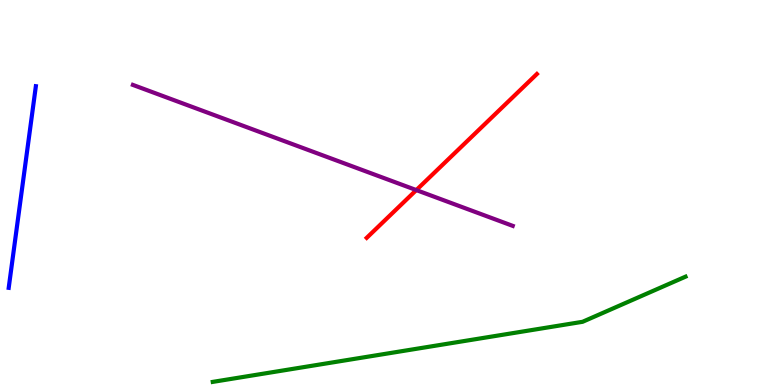[{'lines': ['blue', 'red'], 'intersections': []}, {'lines': ['green', 'red'], 'intersections': []}, {'lines': ['purple', 'red'], 'intersections': [{'x': 5.37, 'y': 5.06}]}, {'lines': ['blue', 'green'], 'intersections': []}, {'lines': ['blue', 'purple'], 'intersections': []}, {'lines': ['green', 'purple'], 'intersections': []}]